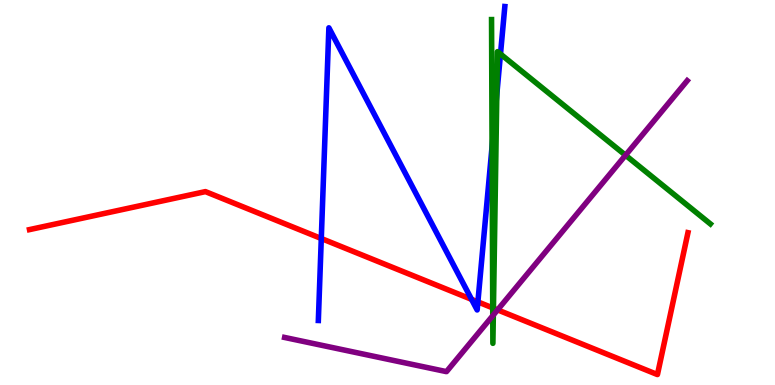[{'lines': ['blue', 'red'], 'intersections': [{'x': 4.15, 'y': 3.8}, {'x': 6.08, 'y': 2.22}, {'x': 6.17, 'y': 2.16}]}, {'lines': ['green', 'red'], 'intersections': [{'x': 6.36, 'y': 2.0}, {'x': 6.37, 'y': 2.0}]}, {'lines': ['purple', 'red'], 'intersections': [{'x': 6.42, 'y': 1.95}]}, {'lines': ['blue', 'green'], 'intersections': [{'x': 6.35, 'y': 6.2}, {'x': 6.41, 'y': 7.55}, {'x': 6.46, 'y': 8.6}]}, {'lines': ['blue', 'purple'], 'intersections': []}, {'lines': ['green', 'purple'], 'intersections': [{'x': 6.36, 'y': 1.8}, {'x': 6.37, 'y': 1.82}, {'x': 8.07, 'y': 5.97}]}]